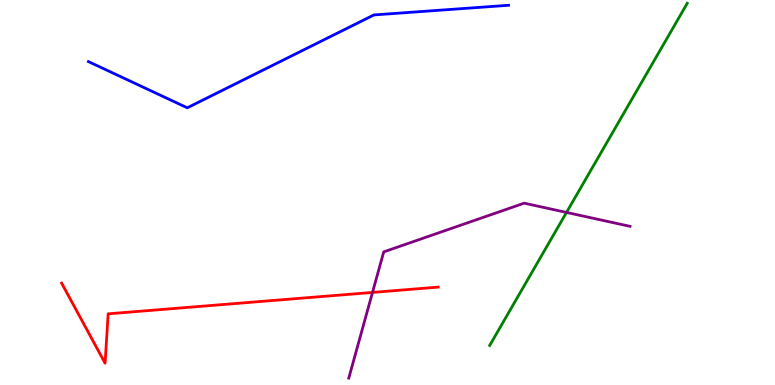[{'lines': ['blue', 'red'], 'intersections': []}, {'lines': ['green', 'red'], 'intersections': []}, {'lines': ['purple', 'red'], 'intersections': [{'x': 4.81, 'y': 2.4}]}, {'lines': ['blue', 'green'], 'intersections': []}, {'lines': ['blue', 'purple'], 'intersections': []}, {'lines': ['green', 'purple'], 'intersections': [{'x': 7.31, 'y': 4.48}]}]